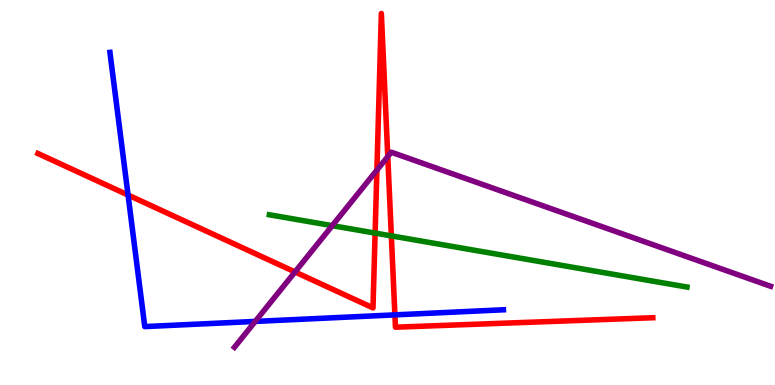[{'lines': ['blue', 'red'], 'intersections': [{'x': 1.65, 'y': 4.93}, {'x': 5.1, 'y': 1.82}]}, {'lines': ['green', 'red'], 'intersections': [{'x': 4.84, 'y': 3.95}, {'x': 5.05, 'y': 3.87}]}, {'lines': ['purple', 'red'], 'intersections': [{'x': 3.81, 'y': 2.94}, {'x': 4.86, 'y': 5.58}, {'x': 5.0, 'y': 5.93}]}, {'lines': ['blue', 'green'], 'intersections': []}, {'lines': ['blue', 'purple'], 'intersections': [{'x': 3.29, 'y': 1.65}]}, {'lines': ['green', 'purple'], 'intersections': [{'x': 4.29, 'y': 4.14}]}]